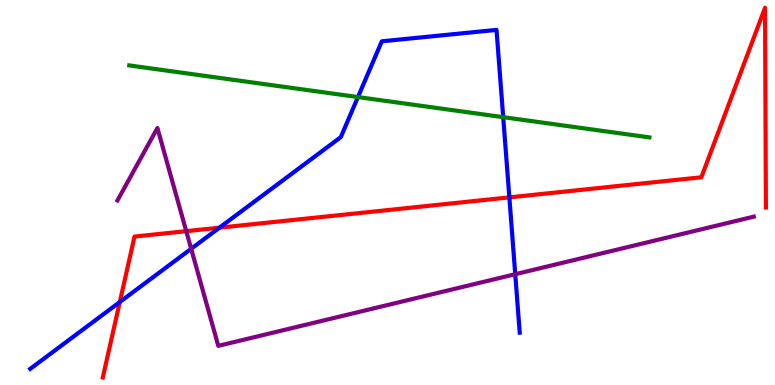[{'lines': ['blue', 'red'], 'intersections': [{'x': 1.55, 'y': 2.15}, {'x': 2.83, 'y': 4.09}, {'x': 6.57, 'y': 4.87}]}, {'lines': ['green', 'red'], 'intersections': []}, {'lines': ['purple', 'red'], 'intersections': [{'x': 2.4, 'y': 4.0}]}, {'lines': ['blue', 'green'], 'intersections': [{'x': 4.62, 'y': 7.48}, {'x': 6.49, 'y': 6.96}]}, {'lines': ['blue', 'purple'], 'intersections': [{'x': 2.47, 'y': 3.54}, {'x': 6.65, 'y': 2.88}]}, {'lines': ['green', 'purple'], 'intersections': []}]